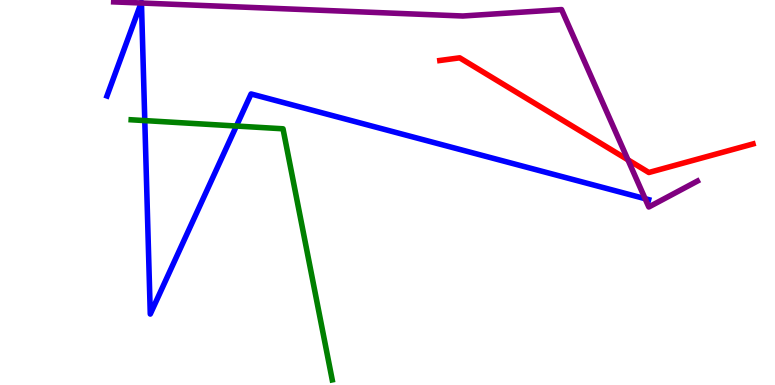[{'lines': ['blue', 'red'], 'intersections': []}, {'lines': ['green', 'red'], 'intersections': []}, {'lines': ['purple', 'red'], 'intersections': [{'x': 8.1, 'y': 5.85}]}, {'lines': ['blue', 'green'], 'intersections': [{'x': 1.87, 'y': 6.87}, {'x': 3.05, 'y': 6.73}]}, {'lines': ['blue', 'purple'], 'intersections': [{'x': 1.82, 'y': 9.92}, {'x': 1.83, 'y': 9.92}, {'x': 8.32, 'y': 4.84}]}, {'lines': ['green', 'purple'], 'intersections': []}]